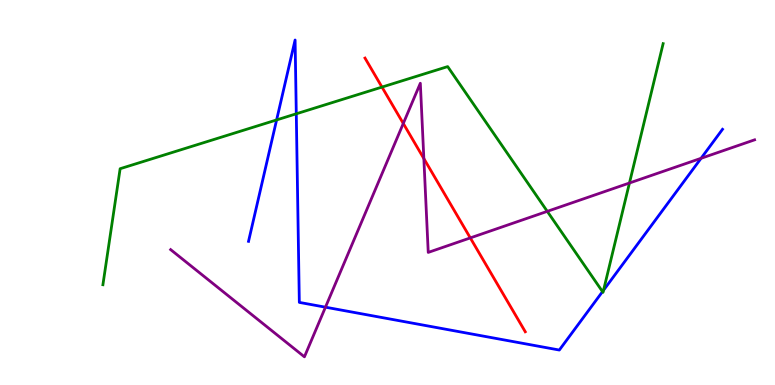[{'lines': ['blue', 'red'], 'intersections': []}, {'lines': ['green', 'red'], 'intersections': [{'x': 4.93, 'y': 7.74}]}, {'lines': ['purple', 'red'], 'intersections': [{'x': 5.2, 'y': 6.79}, {'x': 5.47, 'y': 5.88}, {'x': 6.07, 'y': 3.82}]}, {'lines': ['blue', 'green'], 'intersections': [{'x': 3.57, 'y': 6.88}, {'x': 3.82, 'y': 7.04}, {'x': 7.77, 'y': 2.43}, {'x': 7.79, 'y': 2.46}]}, {'lines': ['blue', 'purple'], 'intersections': [{'x': 4.2, 'y': 2.02}, {'x': 9.05, 'y': 5.89}]}, {'lines': ['green', 'purple'], 'intersections': [{'x': 7.06, 'y': 4.51}, {'x': 8.12, 'y': 5.25}]}]